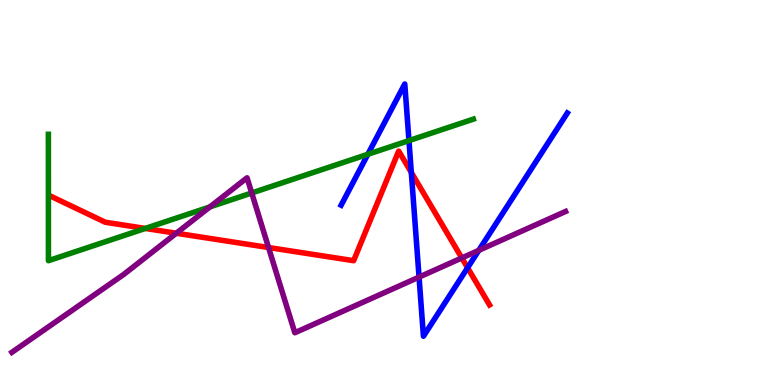[{'lines': ['blue', 'red'], 'intersections': [{'x': 5.31, 'y': 5.52}, {'x': 6.03, 'y': 3.05}]}, {'lines': ['green', 'red'], 'intersections': [{'x': 1.87, 'y': 4.07}]}, {'lines': ['purple', 'red'], 'intersections': [{'x': 2.27, 'y': 3.94}, {'x': 3.47, 'y': 3.57}, {'x': 5.96, 'y': 3.3}]}, {'lines': ['blue', 'green'], 'intersections': [{'x': 4.75, 'y': 5.99}, {'x': 5.28, 'y': 6.35}]}, {'lines': ['blue', 'purple'], 'intersections': [{'x': 5.41, 'y': 2.8}, {'x': 6.18, 'y': 3.5}]}, {'lines': ['green', 'purple'], 'intersections': [{'x': 2.71, 'y': 4.63}, {'x': 3.25, 'y': 4.99}]}]